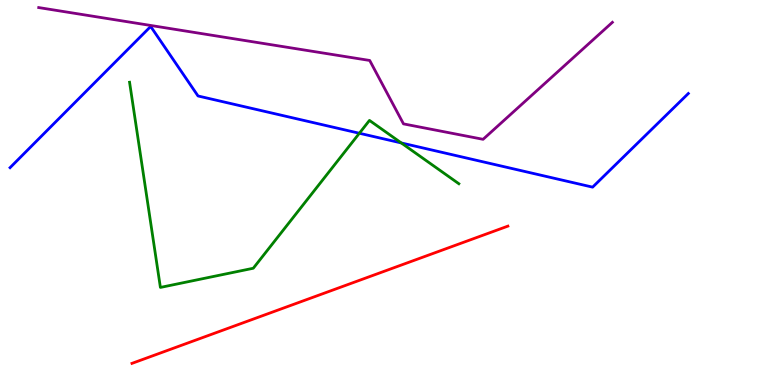[{'lines': ['blue', 'red'], 'intersections': []}, {'lines': ['green', 'red'], 'intersections': []}, {'lines': ['purple', 'red'], 'intersections': []}, {'lines': ['blue', 'green'], 'intersections': [{'x': 4.64, 'y': 6.54}, {'x': 5.18, 'y': 6.29}]}, {'lines': ['blue', 'purple'], 'intersections': []}, {'lines': ['green', 'purple'], 'intersections': []}]